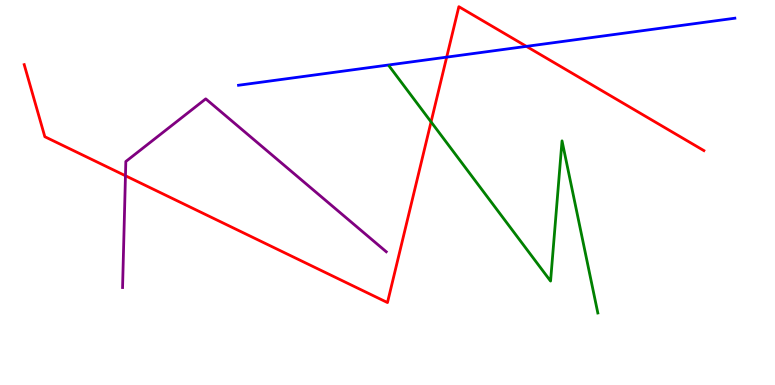[{'lines': ['blue', 'red'], 'intersections': [{'x': 5.76, 'y': 8.52}, {'x': 6.79, 'y': 8.8}]}, {'lines': ['green', 'red'], 'intersections': [{'x': 5.56, 'y': 6.83}]}, {'lines': ['purple', 'red'], 'intersections': [{'x': 1.62, 'y': 5.44}]}, {'lines': ['blue', 'green'], 'intersections': []}, {'lines': ['blue', 'purple'], 'intersections': []}, {'lines': ['green', 'purple'], 'intersections': []}]